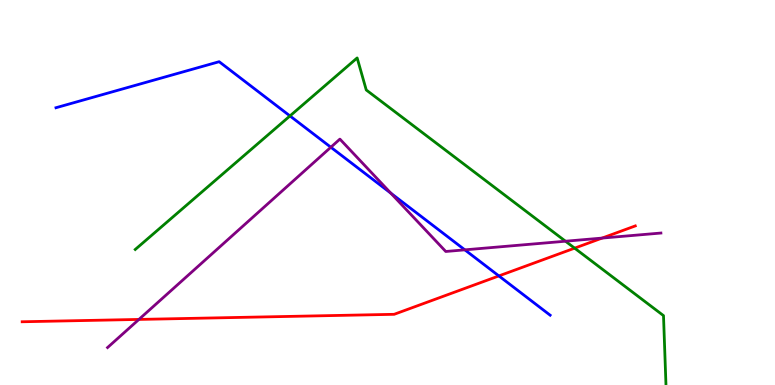[{'lines': ['blue', 'red'], 'intersections': [{'x': 6.44, 'y': 2.83}]}, {'lines': ['green', 'red'], 'intersections': [{'x': 7.41, 'y': 3.55}]}, {'lines': ['purple', 'red'], 'intersections': [{'x': 1.79, 'y': 1.7}, {'x': 7.77, 'y': 3.82}]}, {'lines': ['blue', 'green'], 'intersections': [{'x': 3.74, 'y': 6.99}]}, {'lines': ['blue', 'purple'], 'intersections': [{'x': 4.27, 'y': 6.18}, {'x': 5.04, 'y': 4.98}, {'x': 6.0, 'y': 3.51}]}, {'lines': ['green', 'purple'], 'intersections': [{'x': 7.3, 'y': 3.73}]}]